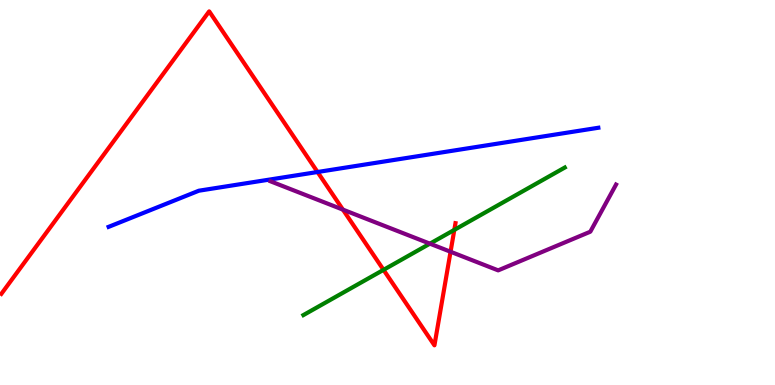[{'lines': ['blue', 'red'], 'intersections': [{'x': 4.1, 'y': 5.53}]}, {'lines': ['green', 'red'], 'intersections': [{'x': 4.95, 'y': 2.99}, {'x': 5.86, 'y': 4.03}]}, {'lines': ['purple', 'red'], 'intersections': [{'x': 4.42, 'y': 4.56}, {'x': 5.81, 'y': 3.46}]}, {'lines': ['blue', 'green'], 'intersections': []}, {'lines': ['blue', 'purple'], 'intersections': []}, {'lines': ['green', 'purple'], 'intersections': [{'x': 5.55, 'y': 3.67}]}]